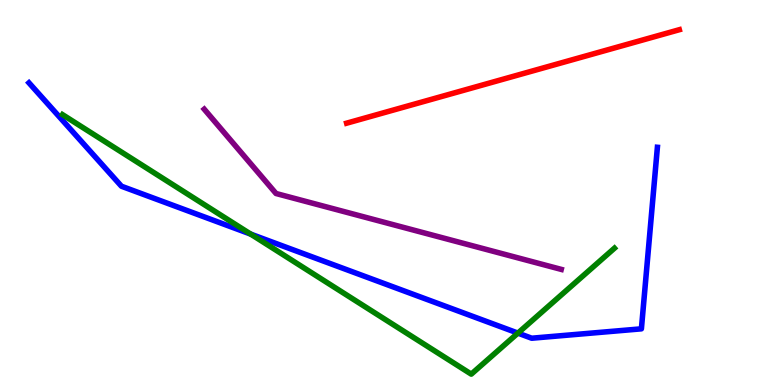[{'lines': ['blue', 'red'], 'intersections': []}, {'lines': ['green', 'red'], 'intersections': []}, {'lines': ['purple', 'red'], 'intersections': []}, {'lines': ['blue', 'green'], 'intersections': [{'x': 3.23, 'y': 3.92}, {'x': 6.68, 'y': 1.35}]}, {'lines': ['blue', 'purple'], 'intersections': []}, {'lines': ['green', 'purple'], 'intersections': []}]